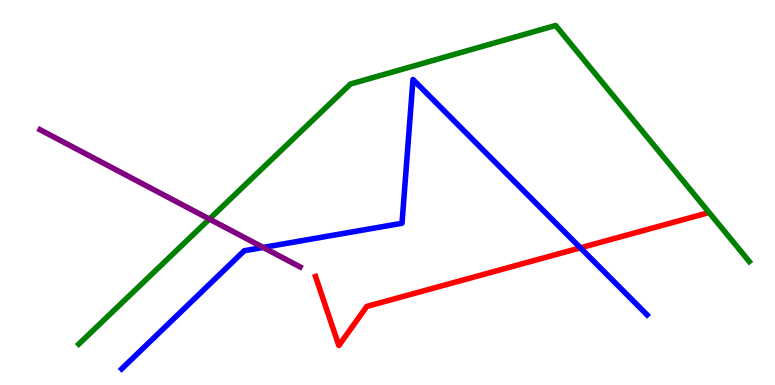[{'lines': ['blue', 'red'], 'intersections': [{'x': 7.49, 'y': 3.56}]}, {'lines': ['green', 'red'], 'intersections': []}, {'lines': ['purple', 'red'], 'intersections': []}, {'lines': ['blue', 'green'], 'intersections': []}, {'lines': ['blue', 'purple'], 'intersections': [{'x': 3.4, 'y': 3.57}]}, {'lines': ['green', 'purple'], 'intersections': [{'x': 2.7, 'y': 4.31}]}]